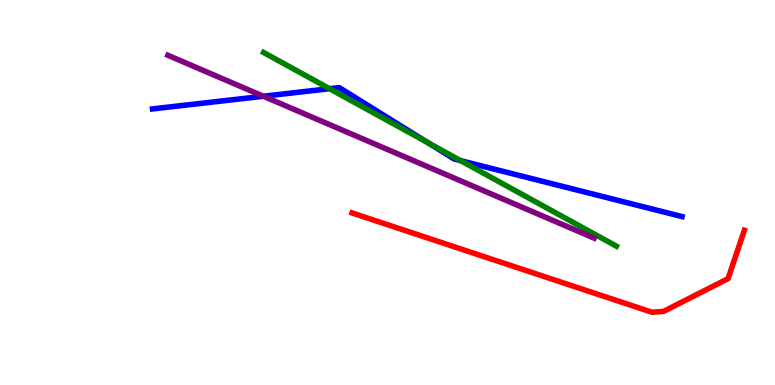[{'lines': ['blue', 'red'], 'intersections': []}, {'lines': ['green', 'red'], 'intersections': []}, {'lines': ['purple', 'red'], 'intersections': []}, {'lines': ['blue', 'green'], 'intersections': [{'x': 4.25, 'y': 7.7}, {'x': 5.52, 'y': 6.29}, {'x': 5.94, 'y': 5.83}]}, {'lines': ['blue', 'purple'], 'intersections': [{'x': 3.4, 'y': 7.5}]}, {'lines': ['green', 'purple'], 'intersections': []}]